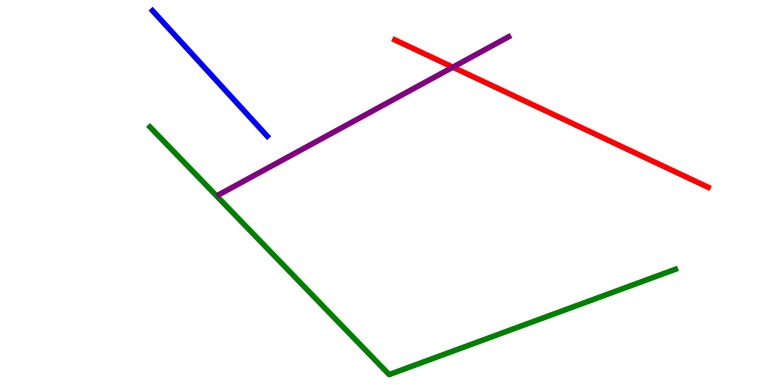[{'lines': ['blue', 'red'], 'intersections': []}, {'lines': ['green', 'red'], 'intersections': []}, {'lines': ['purple', 'red'], 'intersections': [{'x': 5.84, 'y': 8.25}]}, {'lines': ['blue', 'green'], 'intersections': []}, {'lines': ['blue', 'purple'], 'intersections': []}, {'lines': ['green', 'purple'], 'intersections': []}]